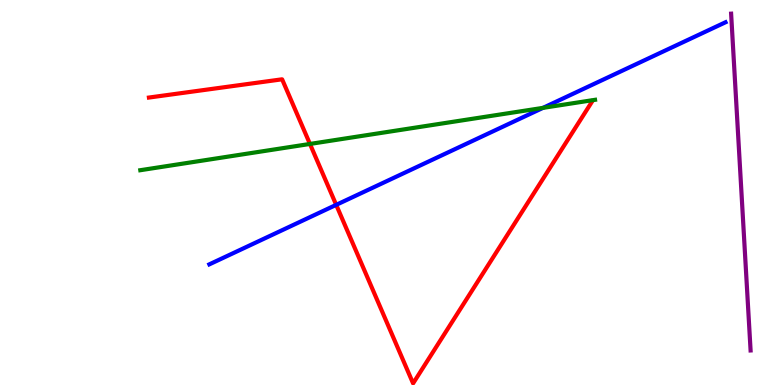[{'lines': ['blue', 'red'], 'intersections': [{'x': 4.34, 'y': 4.68}]}, {'lines': ['green', 'red'], 'intersections': [{'x': 4.0, 'y': 6.26}]}, {'lines': ['purple', 'red'], 'intersections': []}, {'lines': ['blue', 'green'], 'intersections': [{'x': 7.01, 'y': 7.2}]}, {'lines': ['blue', 'purple'], 'intersections': []}, {'lines': ['green', 'purple'], 'intersections': []}]